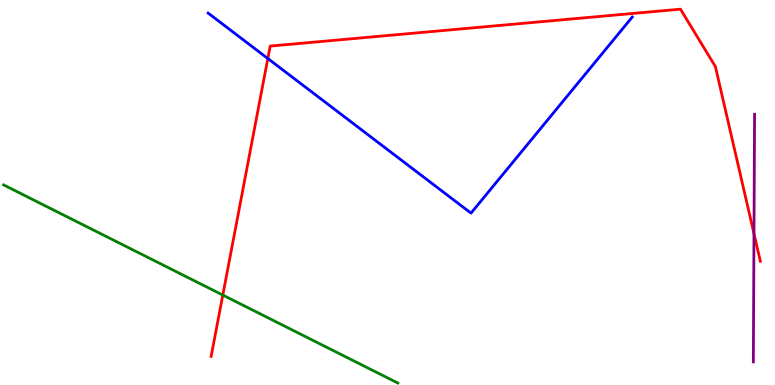[{'lines': ['blue', 'red'], 'intersections': [{'x': 3.46, 'y': 8.48}]}, {'lines': ['green', 'red'], 'intersections': [{'x': 2.87, 'y': 2.34}]}, {'lines': ['purple', 'red'], 'intersections': [{'x': 9.73, 'y': 3.93}]}, {'lines': ['blue', 'green'], 'intersections': []}, {'lines': ['blue', 'purple'], 'intersections': []}, {'lines': ['green', 'purple'], 'intersections': []}]